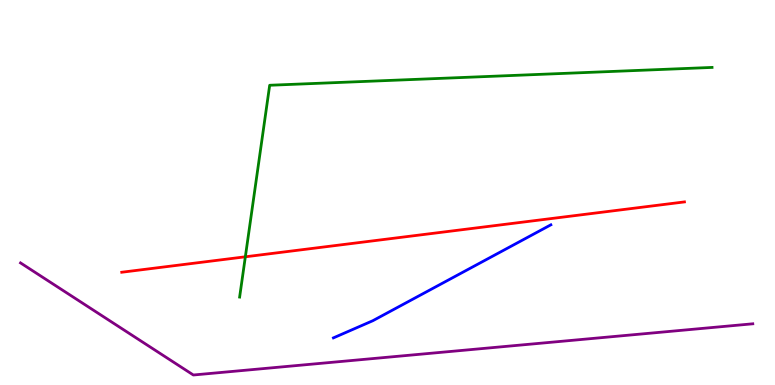[{'lines': ['blue', 'red'], 'intersections': []}, {'lines': ['green', 'red'], 'intersections': [{'x': 3.17, 'y': 3.33}]}, {'lines': ['purple', 'red'], 'intersections': []}, {'lines': ['blue', 'green'], 'intersections': []}, {'lines': ['blue', 'purple'], 'intersections': []}, {'lines': ['green', 'purple'], 'intersections': []}]